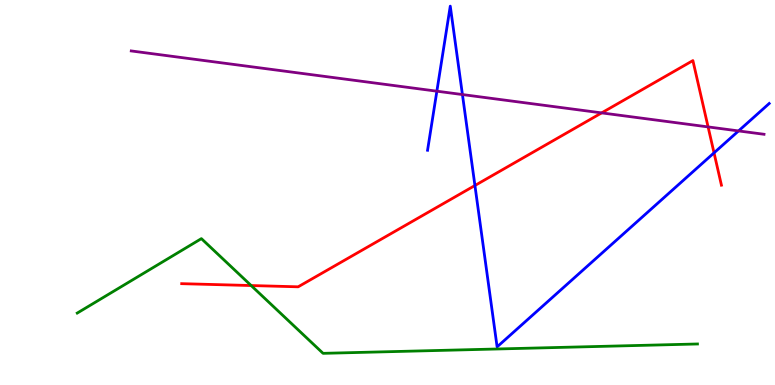[{'lines': ['blue', 'red'], 'intersections': [{'x': 6.13, 'y': 5.18}, {'x': 9.21, 'y': 6.03}]}, {'lines': ['green', 'red'], 'intersections': [{'x': 3.24, 'y': 2.58}]}, {'lines': ['purple', 'red'], 'intersections': [{'x': 7.76, 'y': 7.07}, {'x': 9.14, 'y': 6.7}]}, {'lines': ['blue', 'green'], 'intersections': []}, {'lines': ['blue', 'purple'], 'intersections': [{'x': 5.64, 'y': 7.63}, {'x': 5.97, 'y': 7.54}, {'x': 9.53, 'y': 6.6}]}, {'lines': ['green', 'purple'], 'intersections': []}]